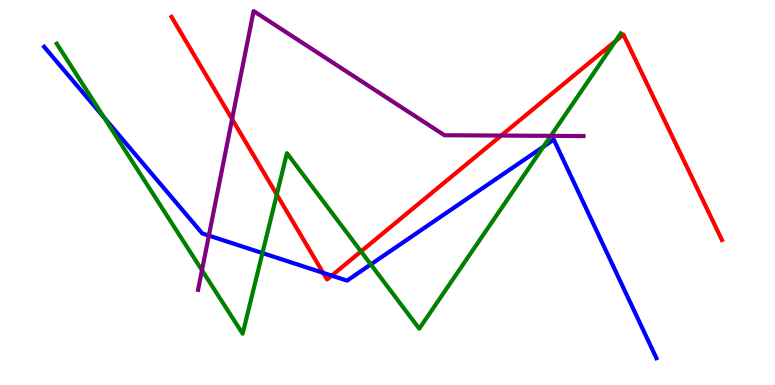[{'lines': ['blue', 'red'], 'intersections': [{'x': 4.17, 'y': 2.91}, {'x': 4.28, 'y': 2.84}]}, {'lines': ['green', 'red'], 'intersections': [{'x': 3.57, 'y': 4.95}, {'x': 4.66, 'y': 3.47}, {'x': 7.94, 'y': 8.93}]}, {'lines': ['purple', 'red'], 'intersections': [{'x': 2.99, 'y': 6.91}, {'x': 6.47, 'y': 6.48}]}, {'lines': ['blue', 'green'], 'intersections': [{'x': 1.34, 'y': 6.95}, {'x': 3.39, 'y': 3.43}, {'x': 4.78, 'y': 3.13}, {'x': 7.01, 'y': 6.19}]}, {'lines': ['blue', 'purple'], 'intersections': [{'x': 2.7, 'y': 3.88}]}, {'lines': ['green', 'purple'], 'intersections': [{'x': 2.61, 'y': 2.98}, {'x': 7.11, 'y': 6.47}]}]